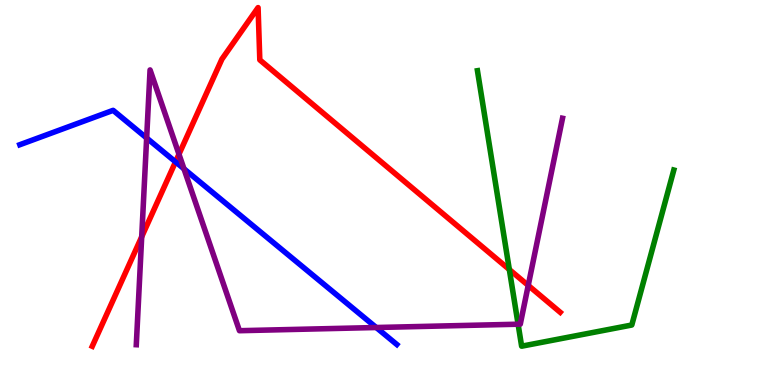[{'lines': ['blue', 'red'], 'intersections': [{'x': 2.26, 'y': 5.8}]}, {'lines': ['green', 'red'], 'intersections': [{'x': 6.57, 'y': 3.0}]}, {'lines': ['purple', 'red'], 'intersections': [{'x': 1.83, 'y': 3.85}, {'x': 2.31, 'y': 5.99}, {'x': 6.82, 'y': 2.59}]}, {'lines': ['blue', 'green'], 'intersections': []}, {'lines': ['blue', 'purple'], 'intersections': [{'x': 1.89, 'y': 6.42}, {'x': 2.37, 'y': 5.62}, {'x': 4.85, 'y': 1.49}]}, {'lines': ['green', 'purple'], 'intersections': [{'x': 6.69, 'y': 1.58}]}]